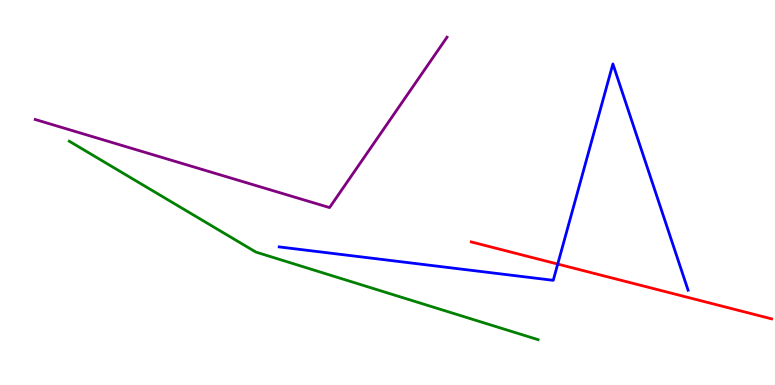[{'lines': ['blue', 'red'], 'intersections': [{'x': 7.2, 'y': 3.14}]}, {'lines': ['green', 'red'], 'intersections': []}, {'lines': ['purple', 'red'], 'intersections': []}, {'lines': ['blue', 'green'], 'intersections': []}, {'lines': ['blue', 'purple'], 'intersections': []}, {'lines': ['green', 'purple'], 'intersections': []}]